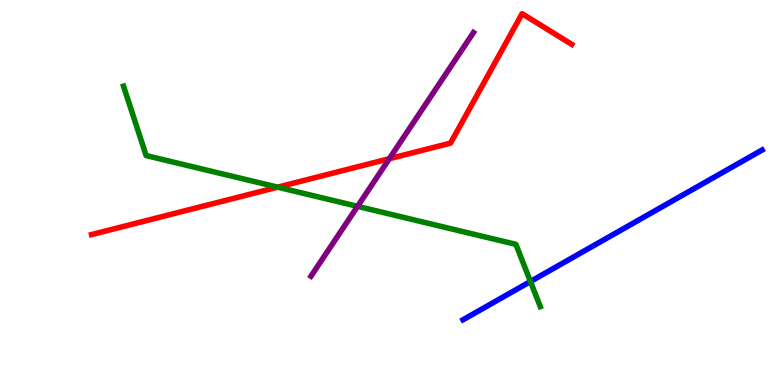[{'lines': ['blue', 'red'], 'intersections': []}, {'lines': ['green', 'red'], 'intersections': [{'x': 3.58, 'y': 5.14}]}, {'lines': ['purple', 'red'], 'intersections': [{'x': 5.02, 'y': 5.88}]}, {'lines': ['blue', 'green'], 'intersections': [{'x': 6.84, 'y': 2.69}]}, {'lines': ['blue', 'purple'], 'intersections': []}, {'lines': ['green', 'purple'], 'intersections': [{'x': 4.61, 'y': 4.64}]}]